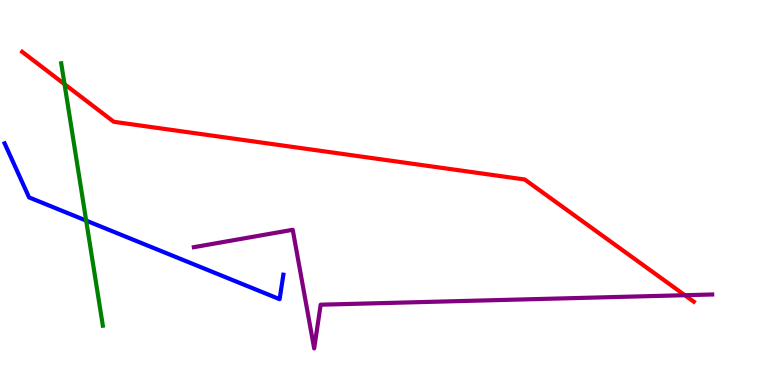[{'lines': ['blue', 'red'], 'intersections': []}, {'lines': ['green', 'red'], 'intersections': [{'x': 0.833, 'y': 7.81}]}, {'lines': ['purple', 'red'], 'intersections': [{'x': 8.84, 'y': 2.33}]}, {'lines': ['blue', 'green'], 'intersections': [{'x': 1.11, 'y': 4.27}]}, {'lines': ['blue', 'purple'], 'intersections': []}, {'lines': ['green', 'purple'], 'intersections': []}]